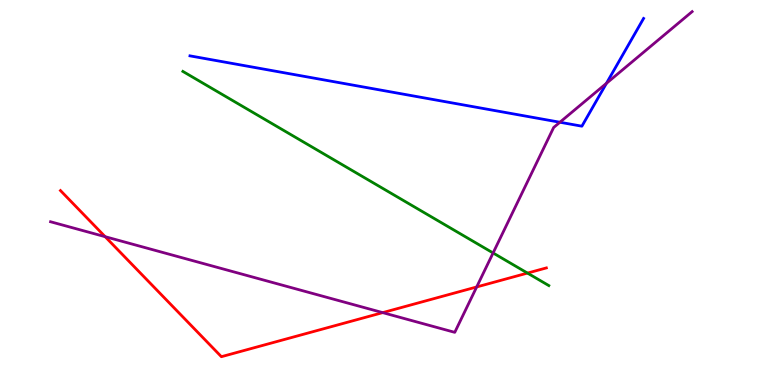[{'lines': ['blue', 'red'], 'intersections': []}, {'lines': ['green', 'red'], 'intersections': [{'x': 6.81, 'y': 2.91}]}, {'lines': ['purple', 'red'], 'intersections': [{'x': 1.36, 'y': 3.85}, {'x': 4.94, 'y': 1.88}, {'x': 6.15, 'y': 2.55}]}, {'lines': ['blue', 'green'], 'intersections': []}, {'lines': ['blue', 'purple'], 'intersections': [{'x': 7.22, 'y': 6.82}, {'x': 7.82, 'y': 7.84}]}, {'lines': ['green', 'purple'], 'intersections': [{'x': 6.36, 'y': 3.43}]}]